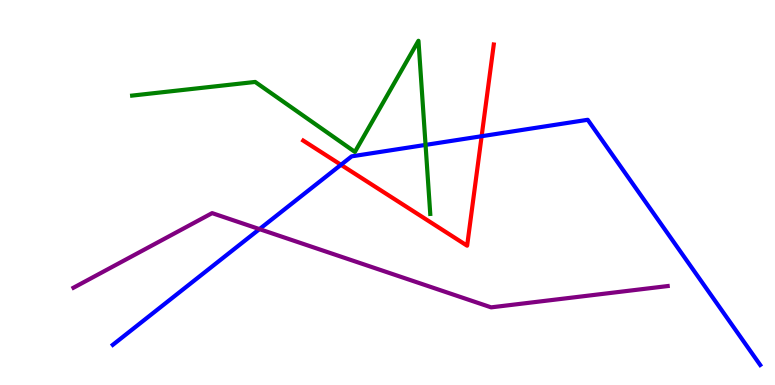[{'lines': ['blue', 'red'], 'intersections': [{'x': 4.4, 'y': 5.72}, {'x': 6.21, 'y': 6.46}]}, {'lines': ['green', 'red'], 'intersections': []}, {'lines': ['purple', 'red'], 'intersections': []}, {'lines': ['blue', 'green'], 'intersections': [{'x': 5.49, 'y': 6.24}]}, {'lines': ['blue', 'purple'], 'intersections': [{'x': 3.35, 'y': 4.05}]}, {'lines': ['green', 'purple'], 'intersections': []}]